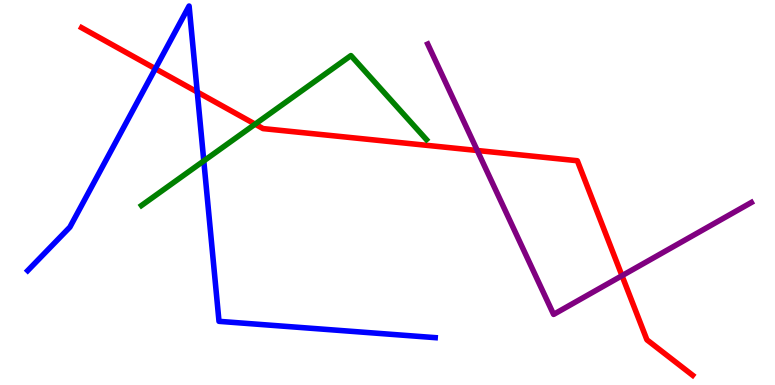[{'lines': ['blue', 'red'], 'intersections': [{'x': 2.0, 'y': 8.22}, {'x': 2.55, 'y': 7.61}]}, {'lines': ['green', 'red'], 'intersections': [{'x': 3.29, 'y': 6.77}]}, {'lines': ['purple', 'red'], 'intersections': [{'x': 6.16, 'y': 6.09}, {'x': 8.03, 'y': 2.84}]}, {'lines': ['blue', 'green'], 'intersections': [{'x': 2.63, 'y': 5.82}]}, {'lines': ['blue', 'purple'], 'intersections': []}, {'lines': ['green', 'purple'], 'intersections': []}]